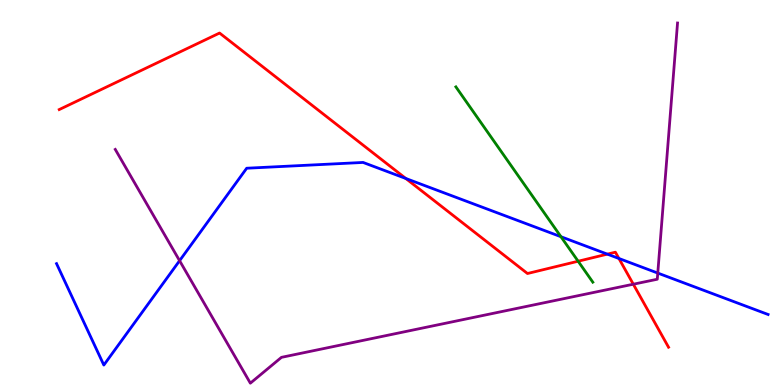[{'lines': ['blue', 'red'], 'intersections': [{'x': 5.24, 'y': 5.36}, {'x': 7.84, 'y': 3.4}, {'x': 7.99, 'y': 3.29}]}, {'lines': ['green', 'red'], 'intersections': [{'x': 7.46, 'y': 3.21}]}, {'lines': ['purple', 'red'], 'intersections': [{'x': 8.17, 'y': 2.62}]}, {'lines': ['blue', 'green'], 'intersections': [{'x': 7.24, 'y': 3.85}]}, {'lines': ['blue', 'purple'], 'intersections': [{'x': 2.32, 'y': 3.23}, {'x': 8.49, 'y': 2.91}]}, {'lines': ['green', 'purple'], 'intersections': []}]